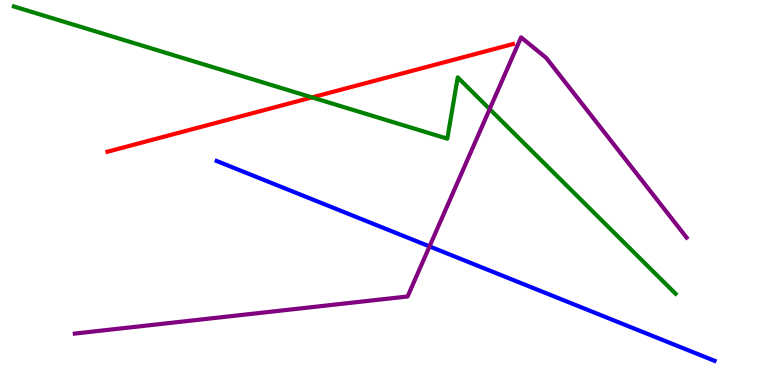[{'lines': ['blue', 'red'], 'intersections': []}, {'lines': ['green', 'red'], 'intersections': [{'x': 4.03, 'y': 7.47}]}, {'lines': ['purple', 'red'], 'intersections': []}, {'lines': ['blue', 'green'], 'intersections': []}, {'lines': ['blue', 'purple'], 'intersections': [{'x': 5.54, 'y': 3.6}]}, {'lines': ['green', 'purple'], 'intersections': [{'x': 6.32, 'y': 7.17}]}]